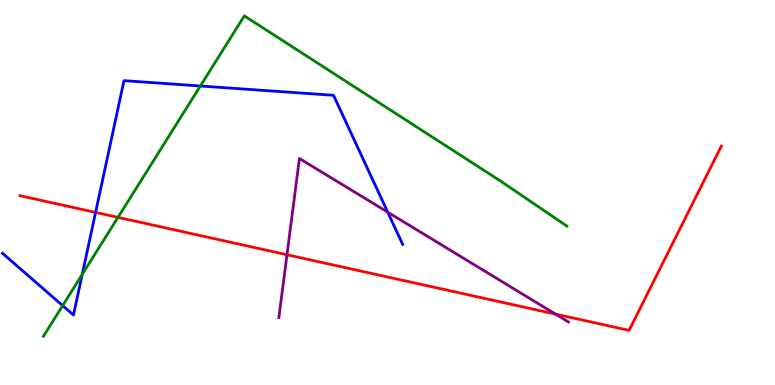[{'lines': ['blue', 'red'], 'intersections': [{'x': 1.23, 'y': 4.48}]}, {'lines': ['green', 'red'], 'intersections': [{'x': 1.52, 'y': 4.35}]}, {'lines': ['purple', 'red'], 'intersections': [{'x': 3.7, 'y': 3.38}, {'x': 7.17, 'y': 1.84}]}, {'lines': ['blue', 'green'], 'intersections': [{'x': 0.808, 'y': 2.06}, {'x': 1.06, 'y': 2.87}, {'x': 2.59, 'y': 7.77}]}, {'lines': ['blue', 'purple'], 'intersections': [{'x': 5.0, 'y': 4.49}]}, {'lines': ['green', 'purple'], 'intersections': []}]